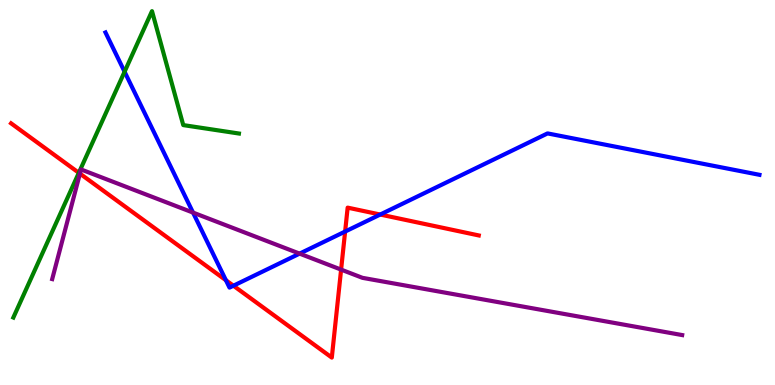[{'lines': ['blue', 'red'], 'intersections': [{'x': 2.92, 'y': 2.72}, {'x': 3.01, 'y': 2.58}, {'x': 4.45, 'y': 3.99}, {'x': 4.91, 'y': 4.43}]}, {'lines': ['green', 'red'], 'intersections': [{'x': 1.02, 'y': 5.51}]}, {'lines': ['purple', 'red'], 'intersections': [{'x': 1.03, 'y': 5.49}, {'x': 4.4, 'y': 3.0}]}, {'lines': ['blue', 'green'], 'intersections': [{'x': 1.61, 'y': 8.14}]}, {'lines': ['blue', 'purple'], 'intersections': [{'x': 2.49, 'y': 4.48}, {'x': 3.87, 'y': 3.41}]}, {'lines': ['green', 'purple'], 'intersections': []}]